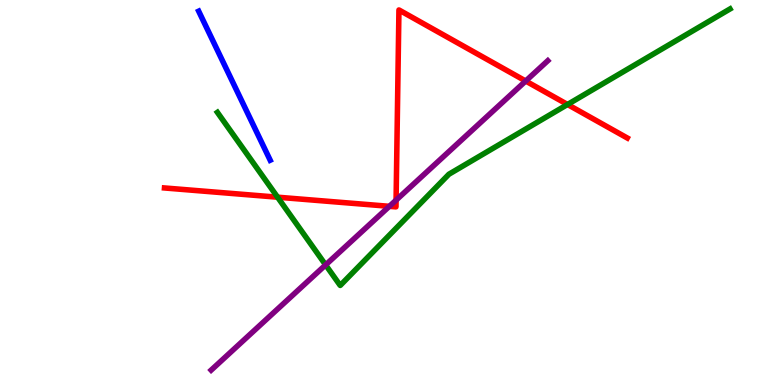[{'lines': ['blue', 'red'], 'intersections': []}, {'lines': ['green', 'red'], 'intersections': [{'x': 3.58, 'y': 4.88}, {'x': 7.32, 'y': 7.29}]}, {'lines': ['purple', 'red'], 'intersections': [{'x': 5.02, 'y': 4.64}, {'x': 5.11, 'y': 4.8}, {'x': 6.78, 'y': 7.9}]}, {'lines': ['blue', 'green'], 'intersections': []}, {'lines': ['blue', 'purple'], 'intersections': []}, {'lines': ['green', 'purple'], 'intersections': [{'x': 4.2, 'y': 3.12}]}]